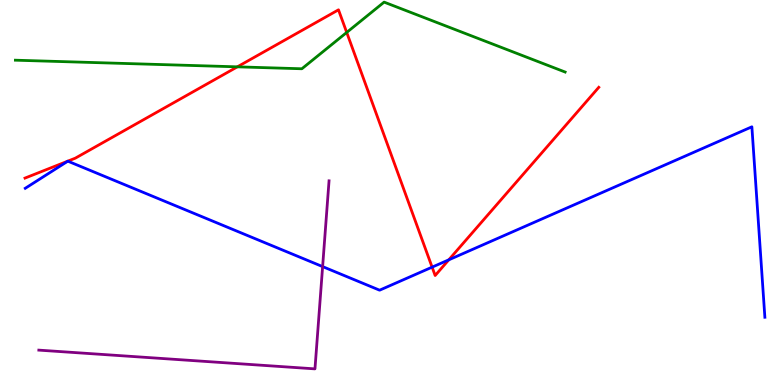[{'lines': ['blue', 'red'], 'intersections': [{'x': 5.58, 'y': 3.06}, {'x': 5.79, 'y': 3.25}]}, {'lines': ['green', 'red'], 'intersections': [{'x': 3.06, 'y': 8.26}, {'x': 4.47, 'y': 9.16}]}, {'lines': ['purple', 'red'], 'intersections': []}, {'lines': ['blue', 'green'], 'intersections': []}, {'lines': ['blue', 'purple'], 'intersections': [{'x': 4.16, 'y': 3.08}]}, {'lines': ['green', 'purple'], 'intersections': []}]